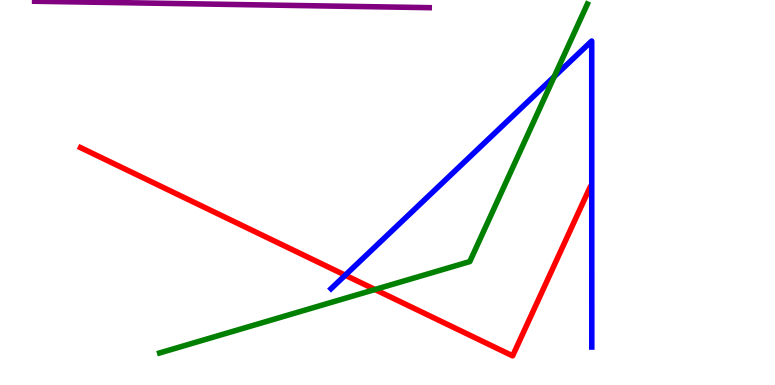[{'lines': ['blue', 'red'], 'intersections': [{'x': 4.45, 'y': 2.85}]}, {'lines': ['green', 'red'], 'intersections': [{'x': 4.84, 'y': 2.48}]}, {'lines': ['purple', 'red'], 'intersections': []}, {'lines': ['blue', 'green'], 'intersections': [{'x': 7.15, 'y': 8.01}]}, {'lines': ['blue', 'purple'], 'intersections': []}, {'lines': ['green', 'purple'], 'intersections': []}]